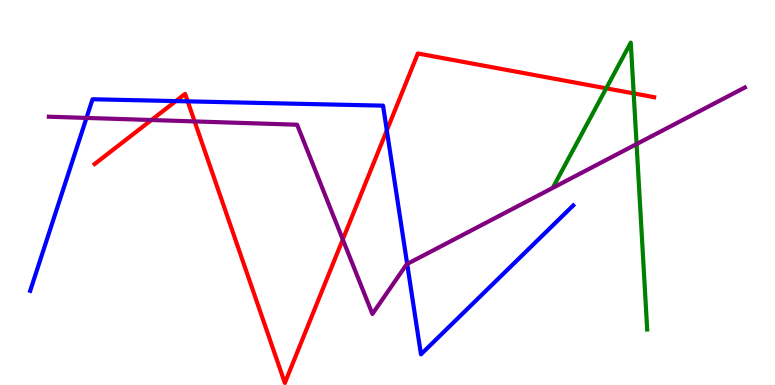[{'lines': ['blue', 'red'], 'intersections': [{'x': 2.27, 'y': 7.37}, {'x': 2.42, 'y': 7.37}, {'x': 4.99, 'y': 6.61}]}, {'lines': ['green', 'red'], 'intersections': [{'x': 7.82, 'y': 7.71}, {'x': 8.18, 'y': 7.57}]}, {'lines': ['purple', 'red'], 'intersections': [{'x': 1.95, 'y': 6.88}, {'x': 2.51, 'y': 6.85}, {'x': 4.42, 'y': 3.78}]}, {'lines': ['blue', 'green'], 'intersections': []}, {'lines': ['blue', 'purple'], 'intersections': [{'x': 1.12, 'y': 6.94}, {'x': 5.25, 'y': 3.14}]}, {'lines': ['green', 'purple'], 'intersections': [{'x': 8.21, 'y': 6.26}]}]